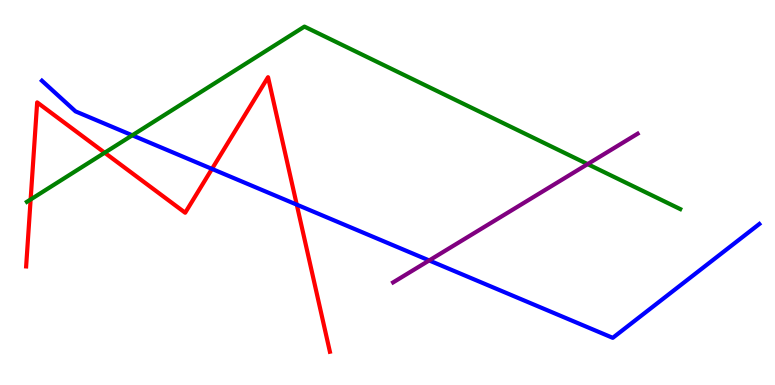[{'lines': ['blue', 'red'], 'intersections': [{'x': 2.74, 'y': 5.61}, {'x': 3.83, 'y': 4.68}]}, {'lines': ['green', 'red'], 'intersections': [{'x': 0.395, 'y': 4.82}, {'x': 1.35, 'y': 6.03}]}, {'lines': ['purple', 'red'], 'intersections': []}, {'lines': ['blue', 'green'], 'intersections': [{'x': 1.71, 'y': 6.49}]}, {'lines': ['blue', 'purple'], 'intersections': [{'x': 5.54, 'y': 3.23}]}, {'lines': ['green', 'purple'], 'intersections': [{'x': 7.58, 'y': 5.74}]}]